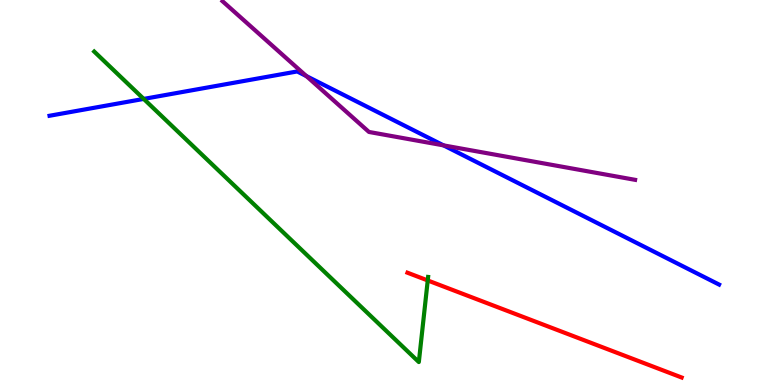[{'lines': ['blue', 'red'], 'intersections': []}, {'lines': ['green', 'red'], 'intersections': [{'x': 5.52, 'y': 2.72}]}, {'lines': ['purple', 'red'], 'intersections': []}, {'lines': ['blue', 'green'], 'intersections': [{'x': 1.85, 'y': 7.43}]}, {'lines': ['blue', 'purple'], 'intersections': [{'x': 3.95, 'y': 8.02}, {'x': 5.72, 'y': 6.22}]}, {'lines': ['green', 'purple'], 'intersections': []}]